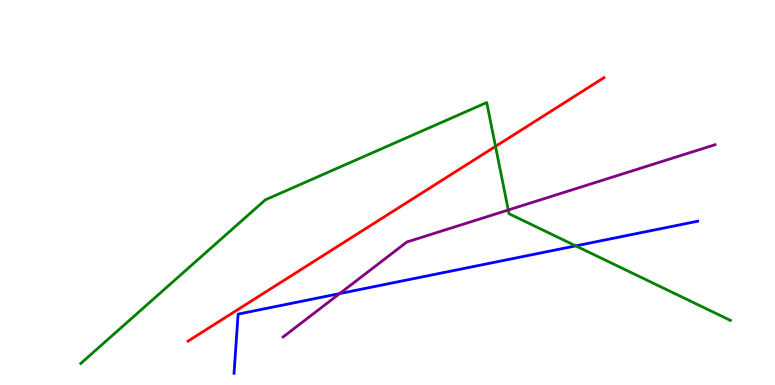[{'lines': ['blue', 'red'], 'intersections': []}, {'lines': ['green', 'red'], 'intersections': [{'x': 6.39, 'y': 6.2}]}, {'lines': ['purple', 'red'], 'intersections': []}, {'lines': ['blue', 'green'], 'intersections': [{'x': 7.43, 'y': 3.61}]}, {'lines': ['blue', 'purple'], 'intersections': [{'x': 4.38, 'y': 2.37}]}, {'lines': ['green', 'purple'], 'intersections': [{'x': 6.56, 'y': 4.55}]}]